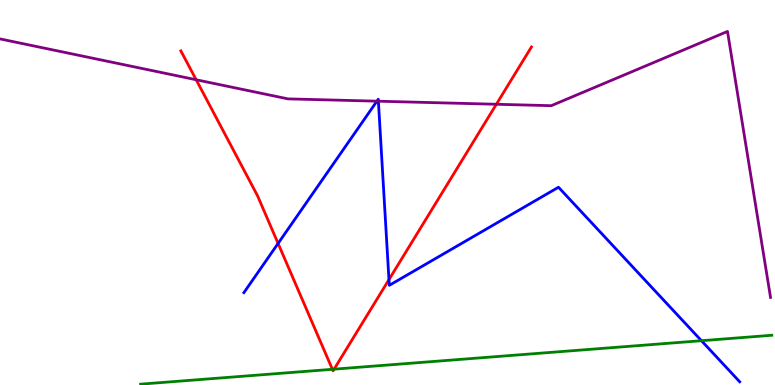[{'lines': ['blue', 'red'], 'intersections': [{'x': 3.59, 'y': 3.68}, {'x': 5.02, 'y': 2.74}]}, {'lines': ['green', 'red'], 'intersections': [{'x': 4.29, 'y': 0.408}, {'x': 4.31, 'y': 0.411}]}, {'lines': ['purple', 'red'], 'intersections': [{'x': 2.53, 'y': 7.93}, {'x': 6.4, 'y': 7.29}]}, {'lines': ['blue', 'green'], 'intersections': [{'x': 9.05, 'y': 1.15}]}, {'lines': ['blue', 'purple'], 'intersections': [{'x': 4.86, 'y': 7.37}, {'x': 4.88, 'y': 7.37}]}, {'lines': ['green', 'purple'], 'intersections': []}]